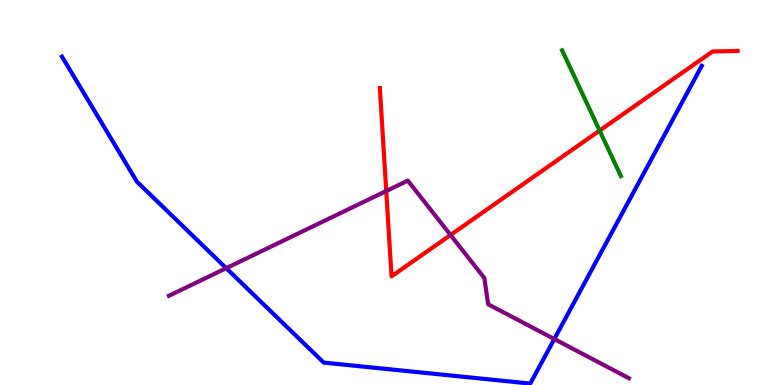[{'lines': ['blue', 'red'], 'intersections': []}, {'lines': ['green', 'red'], 'intersections': [{'x': 7.74, 'y': 6.61}]}, {'lines': ['purple', 'red'], 'intersections': [{'x': 4.98, 'y': 5.04}, {'x': 5.81, 'y': 3.9}]}, {'lines': ['blue', 'green'], 'intersections': []}, {'lines': ['blue', 'purple'], 'intersections': [{'x': 2.92, 'y': 3.03}, {'x': 7.15, 'y': 1.19}]}, {'lines': ['green', 'purple'], 'intersections': []}]